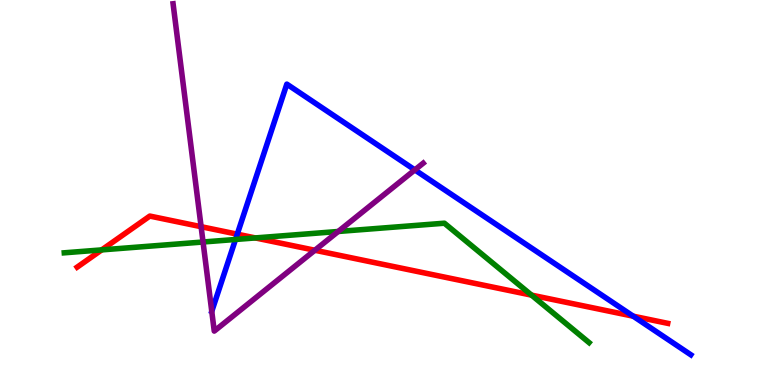[{'lines': ['blue', 'red'], 'intersections': [{'x': 3.06, 'y': 3.92}, {'x': 8.17, 'y': 1.79}]}, {'lines': ['green', 'red'], 'intersections': [{'x': 1.31, 'y': 3.51}, {'x': 3.29, 'y': 3.82}, {'x': 6.86, 'y': 2.33}]}, {'lines': ['purple', 'red'], 'intersections': [{'x': 2.6, 'y': 4.11}, {'x': 4.06, 'y': 3.5}]}, {'lines': ['blue', 'green'], 'intersections': [{'x': 3.04, 'y': 3.78}]}, {'lines': ['blue', 'purple'], 'intersections': [{'x': 5.35, 'y': 5.59}]}, {'lines': ['green', 'purple'], 'intersections': [{'x': 2.62, 'y': 3.71}, {'x': 4.36, 'y': 3.99}]}]